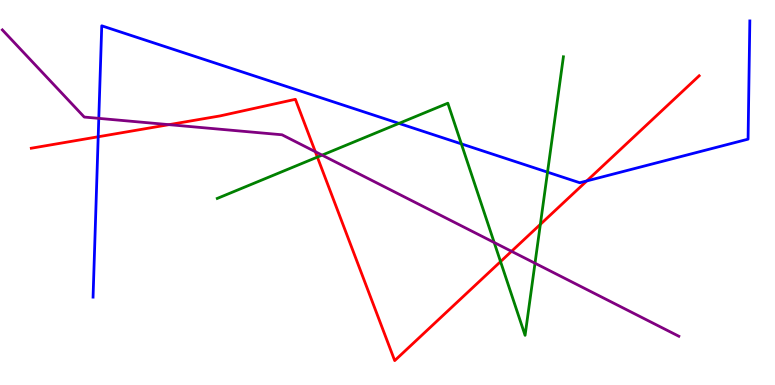[{'lines': ['blue', 'red'], 'intersections': [{'x': 1.27, 'y': 6.45}, {'x': 7.57, 'y': 5.3}]}, {'lines': ['green', 'red'], 'intersections': [{'x': 4.09, 'y': 5.92}, {'x': 6.46, 'y': 3.21}, {'x': 6.97, 'y': 4.17}]}, {'lines': ['purple', 'red'], 'intersections': [{'x': 2.18, 'y': 6.76}, {'x': 4.07, 'y': 6.06}, {'x': 6.6, 'y': 3.47}]}, {'lines': ['blue', 'green'], 'intersections': [{'x': 5.15, 'y': 6.8}, {'x': 5.95, 'y': 6.26}, {'x': 7.06, 'y': 5.53}]}, {'lines': ['blue', 'purple'], 'intersections': [{'x': 1.27, 'y': 6.93}]}, {'lines': ['green', 'purple'], 'intersections': [{'x': 4.16, 'y': 5.97}, {'x': 6.38, 'y': 3.7}, {'x': 6.9, 'y': 3.16}]}]